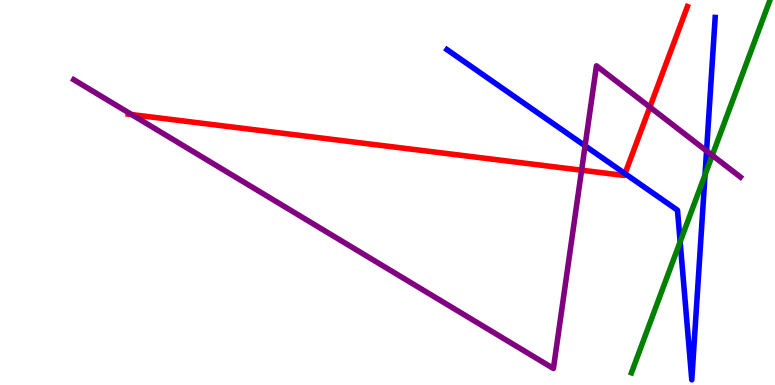[{'lines': ['blue', 'red'], 'intersections': [{'x': 8.06, 'y': 5.49}]}, {'lines': ['green', 'red'], 'intersections': []}, {'lines': ['purple', 'red'], 'intersections': [{'x': 1.7, 'y': 7.02}, {'x': 7.5, 'y': 5.58}, {'x': 8.39, 'y': 7.22}]}, {'lines': ['blue', 'green'], 'intersections': [{'x': 8.78, 'y': 3.72}, {'x': 9.1, 'y': 5.46}]}, {'lines': ['blue', 'purple'], 'intersections': [{'x': 7.55, 'y': 6.21}, {'x': 9.12, 'y': 6.08}]}, {'lines': ['green', 'purple'], 'intersections': [{'x': 9.19, 'y': 5.97}]}]